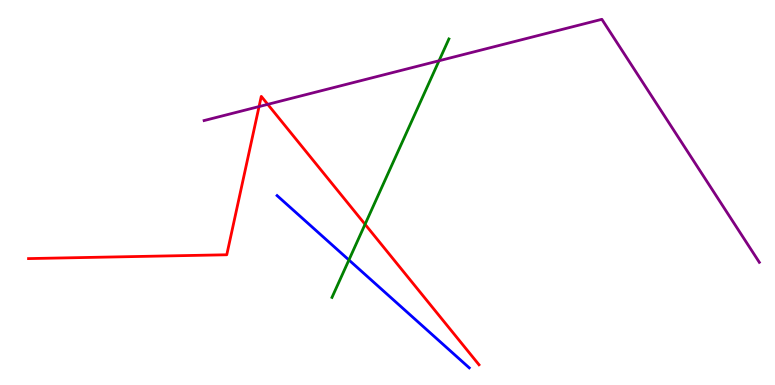[{'lines': ['blue', 'red'], 'intersections': []}, {'lines': ['green', 'red'], 'intersections': [{'x': 4.71, 'y': 4.17}]}, {'lines': ['purple', 'red'], 'intersections': [{'x': 3.34, 'y': 7.23}, {'x': 3.45, 'y': 7.29}]}, {'lines': ['blue', 'green'], 'intersections': [{'x': 4.5, 'y': 3.25}]}, {'lines': ['blue', 'purple'], 'intersections': []}, {'lines': ['green', 'purple'], 'intersections': [{'x': 5.66, 'y': 8.42}]}]